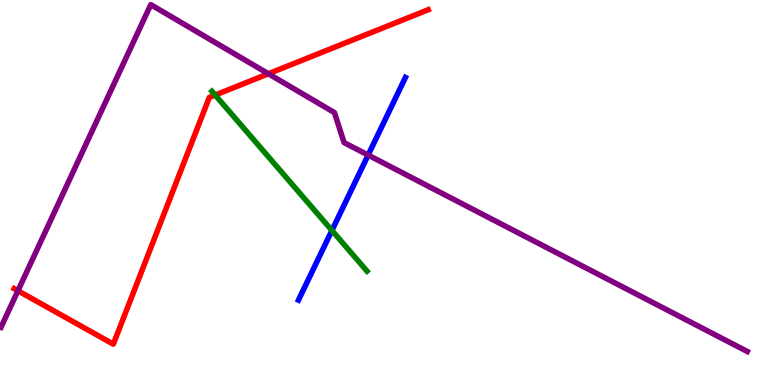[{'lines': ['blue', 'red'], 'intersections': []}, {'lines': ['green', 'red'], 'intersections': [{'x': 2.78, 'y': 7.53}]}, {'lines': ['purple', 'red'], 'intersections': [{'x': 0.231, 'y': 2.45}, {'x': 3.46, 'y': 8.08}]}, {'lines': ['blue', 'green'], 'intersections': [{'x': 4.28, 'y': 4.01}]}, {'lines': ['blue', 'purple'], 'intersections': [{'x': 4.75, 'y': 5.97}]}, {'lines': ['green', 'purple'], 'intersections': []}]